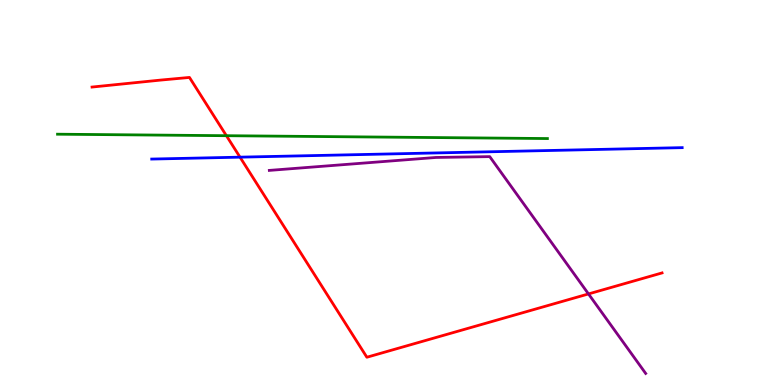[{'lines': ['blue', 'red'], 'intersections': [{'x': 3.1, 'y': 5.92}]}, {'lines': ['green', 'red'], 'intersections': [{'x': 2.92, 'y': 6.48}]}, {'lines': ['purple', 'red'], 'intersections': [{'x': 7.59, 'y': 2.37}]}, {'lines': ['blue', 'green'], 'intersections': []}, {'lines': ['blue', 'purple'], 'intersections': []}, {'lines': ['green', 'purple'], 'intersections': []}]